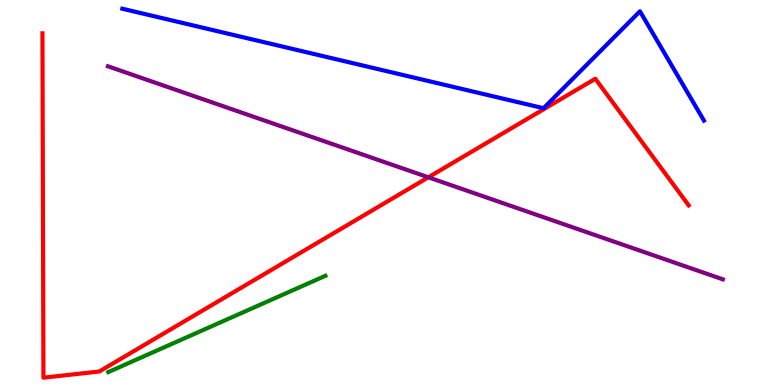[{'lines': ['blue', 'red'], 'intersections': []}, {'lines': ['green', 'red'], 'intersections': []}, {'lines': ['purple', 'red'], 'intersections': [{'x': 5.53, 'y': 5.39}]}, {'lines': ['blue', 'green'], 'intersections': []}, {'lines': ['blue', 'purple'], 'intersections': []}, {'lines': ['green', 'purple'], 'intersections': []}]